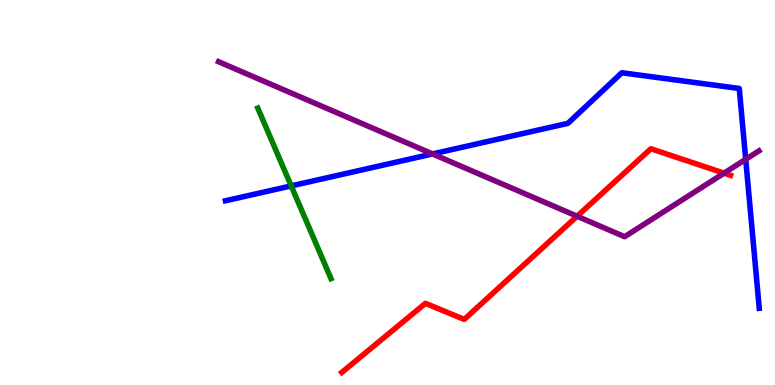[{'lines': ['blue', 'red'], 'intersections': []}, {'lines': ['green', 'red'], 'intersections': []}, {'lines': ['purple', 'red'], 'intersections': [{'x': 7.45, 'y': 4.38}, {'x': 9.34, 'y': 5.5}]}, {'lines': ['blue', 'green'], 'intersections': [{'x': 3.76, 'y': 5.17}]}, {'lines': ['blue', 'purple'], 'intersections': [{'x': 5.58, 'y': 6.0}, {'x': 9.62, 'y': 5.86}]}, {'lines': ['green', 'purple'], 'intersections': []}]